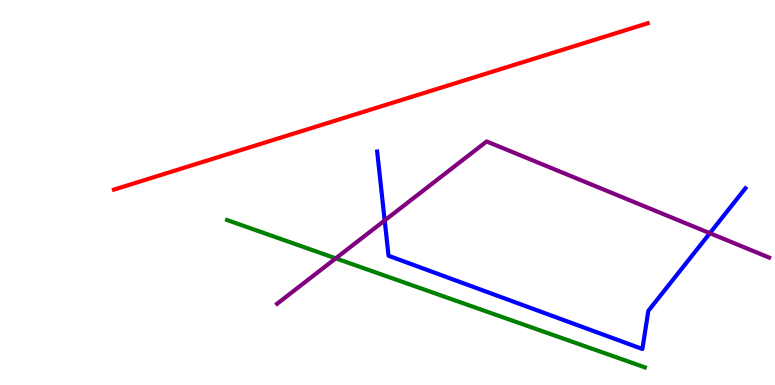[{'lines': ['blue', 'red'], 'intersections': []}, {'lines': ['green', 'red'], 'intersections': []}, {'lines': ['purple', 'red'], 'intersections': []}, {'lines': ['blue', 'green'], 'intersections': []}, {'lines': ['blue', 'purple'], 'intersections': [{'x': 4.96, 'y': 4.27}, {'x': 9.16, 'y': 3.94}]}, {'lines': ['green', 'purple'], 'intersections': [{'x': 4.33, 'y': 3.29}]}]